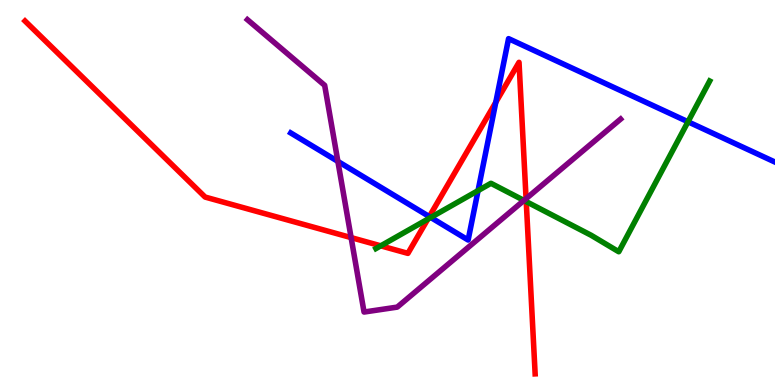[{'lines': ['blue', 'red'], 'intersections': [{'x': 5.54, 'y': 4.37}, {'x': 6.4, 'y': 7.34}]}, {'lines': ['green', 'red'], 'intersections': [{'x': 4.91, 'y': 3.61}, {'x': 5.52, 'y': 4.31}, {'x': 6.79, 'y': 4.76}]}, {'lines': ['purple', 'red'], 'intersections': [{'x': 4.53, 'y': 3.83}, {'x': 6.79, 'y': 4.84}]}, {'lines': ['blue', 'green'], 'intersections': [{'x': 5.56, 'y': 4.35}, {'x': 6.17, 'y': 5.05}, {'x': 8.88, 'y': 6.84}]}, {'lines': ['blue', 'purple'], 'intersections': [{'x': 4.36, 'y': 5.81}]}, {'lines': ['green', 'purple'], 'intersections': [{'x': 6.76, 'y': 4.79}]}]